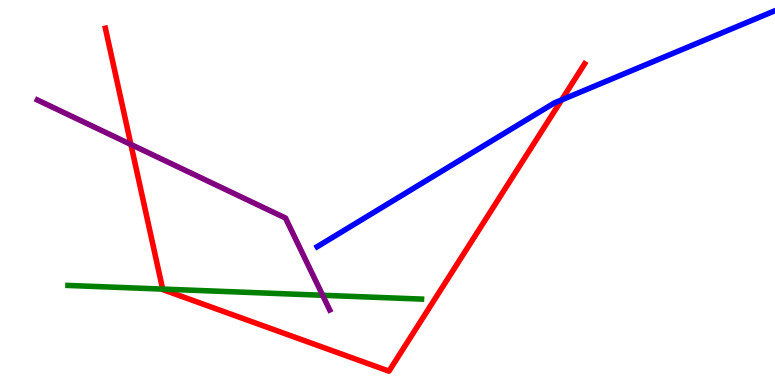[{'lines': ['blue', 'red'], 'intersections': [{'x': 7.25, 'y': 7.41}]}, {'lines': ['green', 'red'], 'intersections': [{'x': 2.1, 'y': 2.49}]}, {'lines': ['purple', 'red'], 'intersections': [{'x': 1.69, 'y': 6.25}]}, {'lines': ['blue', 'green'], 'intersections': []}, {'lines': ['blue', 'purple'], 'intersections': []}, {'lines': ['green', 'purple'], 'intersections': [{'x': 4.16, 'y': 2.33}]}]